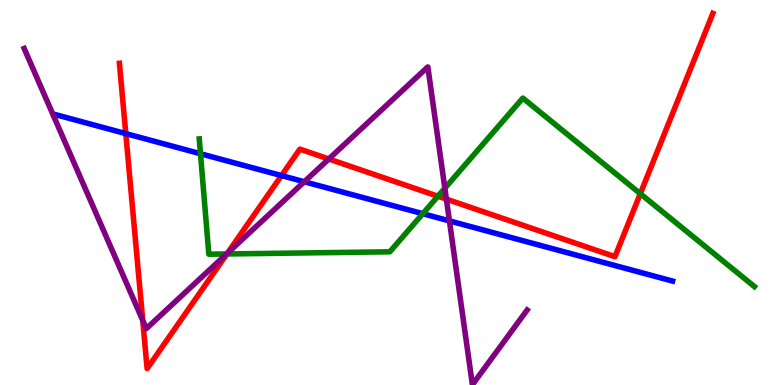[{'lines': ['blue', 'red'], 'intersections': [{'x': 1.62, 'y': 6.53}, {'x': 3.63, 'y': 5.44}]}, {'lines': ['green', 'red'], 'intersections': [{'x': 2.93, 'y': 3.4}, {'x': 5.65, 'y': 4.9}, {'x': 8.26, 'y': 4.97}]}, {'lines': ['purple', 'red'], 'intersections': [{'x': 1.84, 'y': 1.68}, {'x': 2.94, 'y': 3.42}, {'x': 4.24, 'y': 5.87}, {'x': 5.76, 'y': 4.83}]}, {'lines': ['blue', 'green'], 'intersections': [{'x': 2.59, 'y': 6.01}, {'x': 5.46, 'y': 4.45}]}, {'lines': ['blue', 'purple'], 'intersections': [{'x': 3.93, 'y': 5.28}, {'x': 5.8, 'y': 4.26}]}, {'lines': ['green', 'purple'], 'intersections': [{'x': 2.92, 'y': 3.4}, {'x': 5.74, 'y': 5.11}]}]